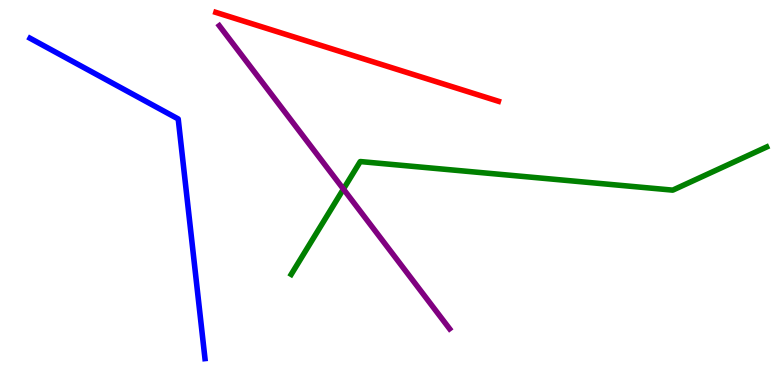[{'lines': ['blue', 'red'], 'intersections': []}, {'lines': ['green', 'red'], 'intersections': []}, {'lines': ['purple', 'red'], 'intersections': []}, {'lines': ['blue', 'green'], 'intersections': []}, {'lines': ['blue', 'purple'], 'intersections': []}, {'lines': ['green', 'purple'], 'intersections': [{'x': 4.43, 'y': 5.09}]}]